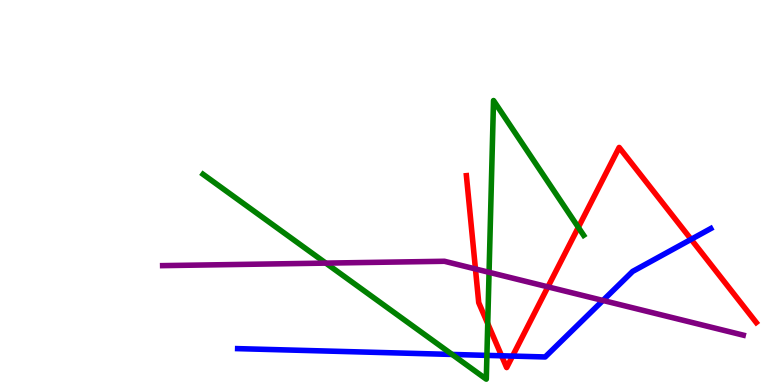[{'lines': ['blue', 'red'], 'intersections': [{'x': 6.47, 'y': 0.759}, {'x': 6.61, 'y': 0.751}, {'x': 8.92, 'y': 3.78}]}, {'lines': ['green', 'red'], 'intersections': [{'x': 6.29, 'y': 1.6}, {'x': 7.46, 'y': 4.09}]}, {'lines': ['purple', 'red'], 'intersections': [{'x': 6.13, 'y': 3.01}, {'x': 7.07, 'y': 2.55}]}, {'lines': ['blue', 'green'], 'intersections': [{'x': 5.83, 'y': 0.794}, {'x': 6.28, 'y': 0.769}]}, {'lines': ['blue', 'purple'], 'intersections': [{'x': 7.78, 'y': 2.2}]}, {'lines': ['green', 'purple'], 'intersections': [{'x': 4.2, 'y': 3.17}, {'x': 6.31, 'y': 2.93}]}]